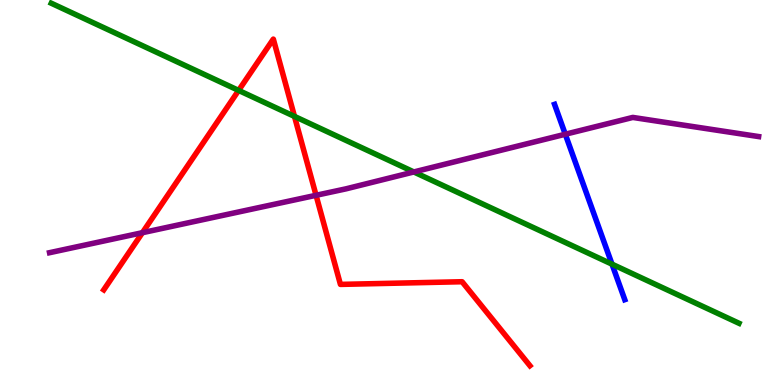[{'lines': ['blue', 'red'], 'intersections': []}, {'lines': ['green', 'red'], 'intersections': [{'x': 3.08, 'y': 7.65}, {'x': 3.8, 'y': 6.98}]}, {'lines': ['purple', 'red'], 'intersections': [{'x': 1.84, 'y': 3.96}, {'x': 4.08, 'y': 4.93}]}, {'lines': ['blue', 'green'], 'intersections': [{'x': 7.9, 'y': 3.14}]}, {'lines': ['blue', 'purple'], 'intersections': [{'x': 7.29, 'y': 6.51}]}, {'lines': ['green', 'purple'], 'intersections': [{'x': 5.34, 'y': 5.53}]}]